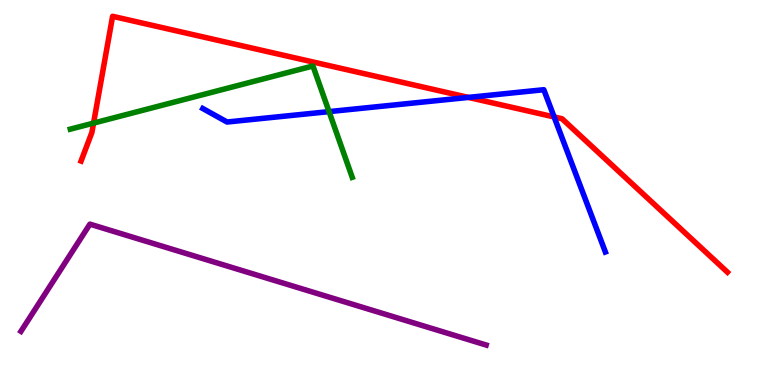[{'lines': ['blue', 'red'], 'intersections': [{'x': 6.04, 'y': 7.47}, {'x': 7.15, 'y': 6.96}]}, {'lines': ['green', 'red'], 'intersections': [{'x': 1.21, 'y': 6.8}]}, {'lines': ['purple', 'red'], 'intersections': []}, {'lines': ['blue', 'green'], 'intersections': [{'x': 4.25, 'y': 7.1}]}, {'lines': ['blue', 'purple'], 'intersections': []}, {'lines': ['green', 'purple'], 'intersections': []}]